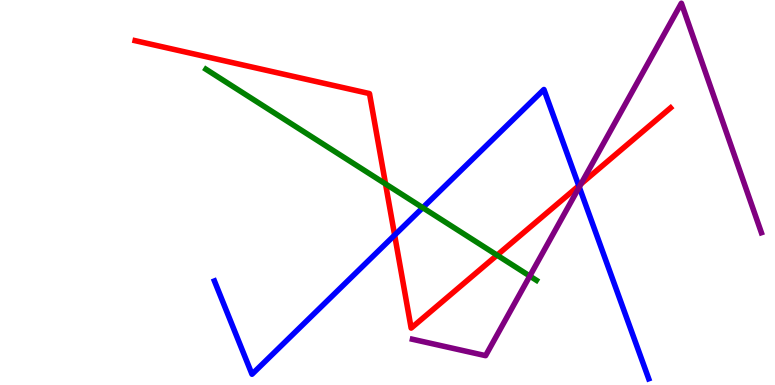[{'lines': ['blue', 'red'], 'intersections': [{'x': 5.09, 'y': 3.89}, {'x': 7.47, 'y': 5.17}]}, {'lines': ['green', 'red'], 'intersections': [{'x': 4.97, 'y': 5.22}, {'x': 6.41, 'y': 3.37}]}, {'lines': ['purple', 'red'], 'intersections': [{'x': 7.5, 'y': 5.22}]}, {'lines': ['blue', 'green'], 'intersections': [{'x': 5.45, 'y': 4.61}]}, {'lines': ['blue', 'purple'], 'intersections': [{'x': 7.47, 'y': 5.14}]}, {'lines': ['green', 'purple'], 'intersections': [{'x': 6.84, 'y': 2.83}]}]